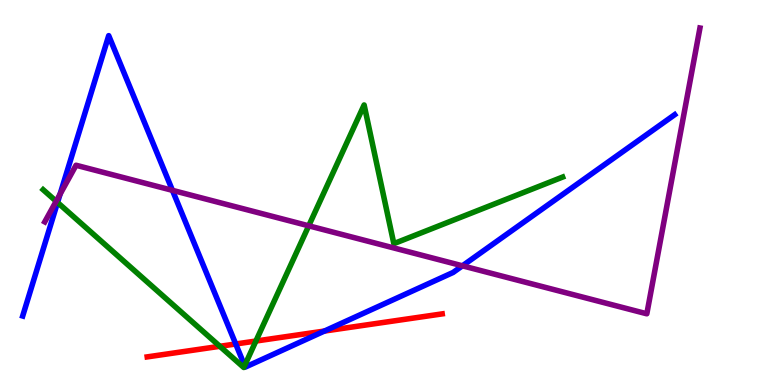[{'lines': ['blue', 'red'], 'intersections': [{'x': 3.04, 'y': 1.07}, {'x': 4.19, 'y': 1.4}]}, {'lines': ['green', 'red'], 'intersections': [{'x': 2.84, 'y': 1.01}, {'x': 3.3, 'y': 1.14}]}, {'lines': ['purple', 'red'], 'intersections': []}, {'lines': ['blue', 'green'], 'intersections': [{'x': 0.742, 'y': 4.74}, {'x': 3.16, 'y': 0.503}]}, {'lines': ['blue', 'purple'], 'intersections': [{'x': 0.775, 'y': 4.96}, {'x': 2.22, 'y': 5.06}, {'x': 5.97, 'y': 3.1}]}, {'lines': ['green', 'purple'], 'intersections': [{'x': 0.725, 'y': 4.77}, {'x': 3.98, 'y': 4.13}]}]